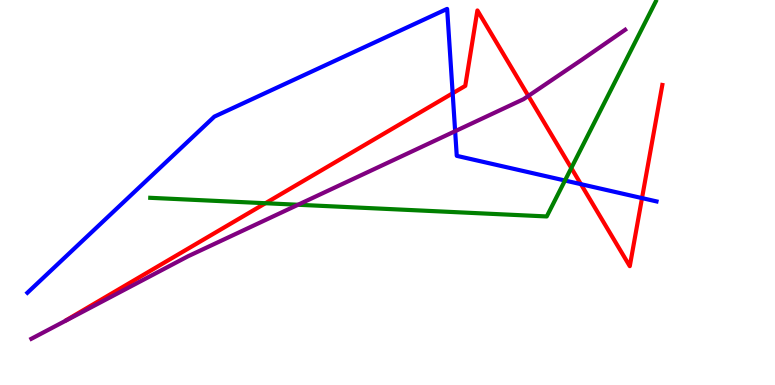[{'lines': ['blue', 'red'], 'intersections': [{'x': 5.84, 'y': 7.58}, {'x': 7.5, 'y': 5.22}, {'x': 8.28, 'y': 4.85}]}, {'lines': ['green', 'red'], 'intersections': [{'x': 3.42, 'y': 4.72}, {'x': 7.37, 'y': 5.64}]}, {'lines': ['purple', 'red'], 'intersections': [{'x': 6.82, 'y': 7.51}]}, {'lines': ['blue', 'green'], 'intersections': [{'x': 7.29, 'y': 5.31}]}, {'lines': ['blue', 'purple'], 'intersections': [{'x': 5.87, 'y': 6.59}]}, {'lines': ['green', 'purple'], 'intersections': [{'x': 3.85, 'y': 4.68}]}]